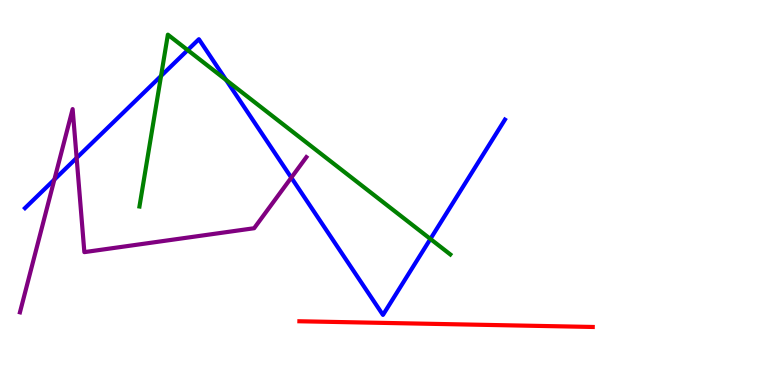[{'lines': ['blue', 'red'], 'intersections': []}, {'lines': ['green', 'red'], 'intersections': []}, {'lines': ['purple', 'red'], 'intersections': []}, {'lines': ['blue', 'green'], 'intersections': [{'x': 2.08, 'y': 8.03}, {'x': 2.42, 'y': 8.7}, {'x': 2.92, 'y': 7.92}, {'x': 5.55, 'y': 3.79}]}, {'lines': ['blue', 'purple'], 'intersections': [{'x': 0.701, 'y': 5.34}, {'x': 0.989, 'y': 5.9}, {'x': 3.76, 'y': 5.39}]}, {'lines': ['green', 'purple'], 'intersections': []}]